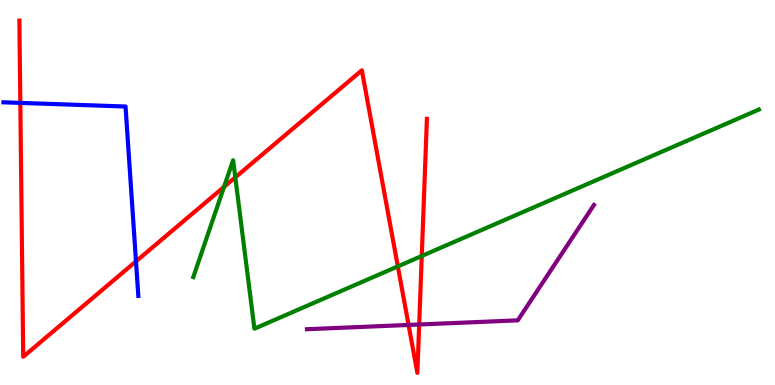[{'lines': ['blue', 'red'], 'intersections': [{'x': 0.262, 'y': 7.33}, {'x': 1.75, 'y': 3.21}]}, {'lines': ['green', 'red'], 'intersections': [{'x': 2.89, 'y': 5.15}, {'x': 3.04, 'y': 5.39}, {'x': 5.13, 'y': 3.08}, {'x': 5.44, 'y': 3.35}]}, {'lines': ['purple', 'red'], 'intersections': [{'x': 5.27, 'y': 1.56}, {'x': 5.41, 'y': 1.57}]}, {'lines': ['blue', 'green'], 'intersections': []}, {'lines': ['blue', 'purple'], 'intersections': []}, {'lines': ['green', 'purple'], 'intersections': []}]